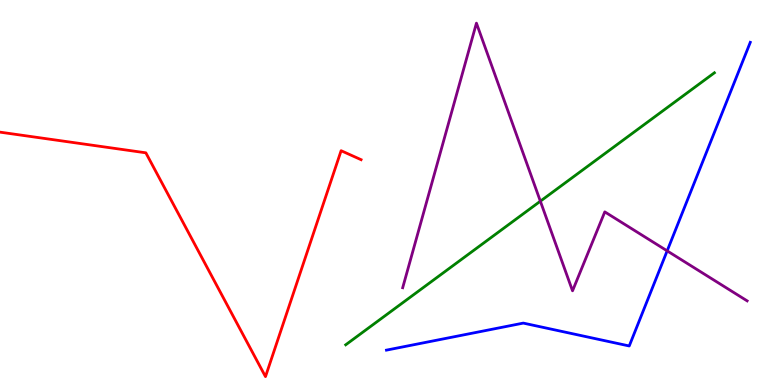[{'lines': ['blue', 'red'], 'intersections': []}, {'lines': ['green', 'red'], 'intersections': []}, {'lines': ['purple', 'red'], 'intersections': []}, {'lines': ['blue', 'green'], 'intersections': []}, {'lines': ['blue', 'purple'], 'intersections': [{'x': 8.61, 'y': 3.48}]}, {'lines': ['green', 'purple'], 'intersections': [{'x': 6.97, 'y': 4.77}]}]